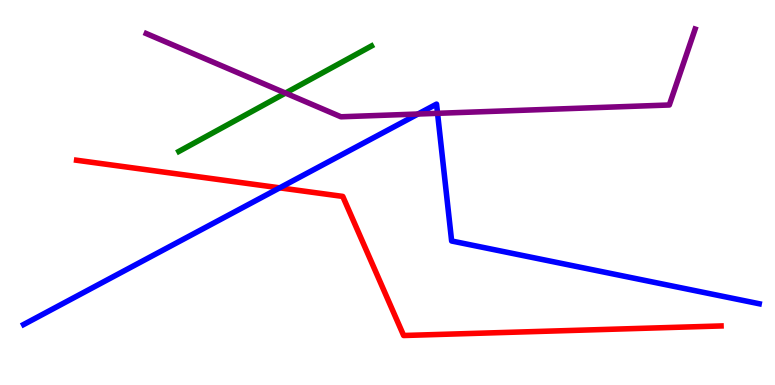[{'lines': ['blue', 'red'], 'intersections': [{'x': 3.61, 'y': 5.12}]}, {'lines': ['green', 'red'], 'intersections': []}, {'lines': ['purple', 'red'], 'intersections': []}, {'lines': ['blue', 'green'], 'intersections': []}, {'lines': ['blue', 'purple'], 'intersections': [{'x': 5.39, 'y': 7.04}, {'x': 5.65, 'y': 7.06}]}, {'lines': ['green', 'purple'], 'intersections': [{'x': 3.68, 'y': 7.58}]}]